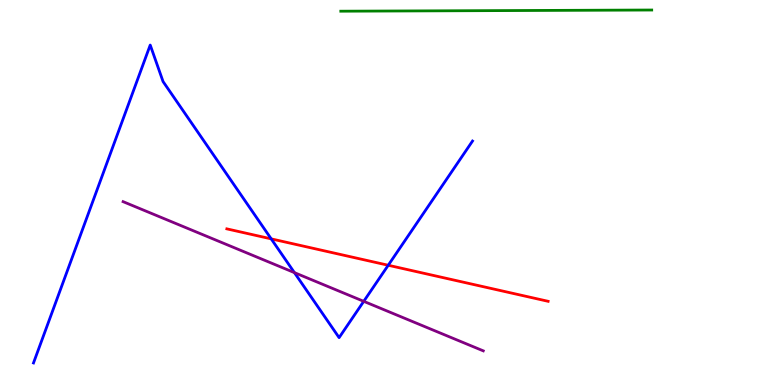[{'lines': ['blue', 'red'], 'intersections': [{'x': 3.5, 'y': 3.8}, {'x': 5.01, 'y': 3.11}]}, {'lines': ['green', 'red'], 'intersections': []}, {'lines': ['purple', 'red'], 'intersections': []}, {'lines': ['blue', 'green'], 'intersections': []}, {'lines': ['blue', 'purple'], 'intersections': [{'x': 3.8, 'y': 2.92}, {'x': 4.69, 'y': 2.17}]}, {'lines': ['green', 'purple'], 'intersections': []}]